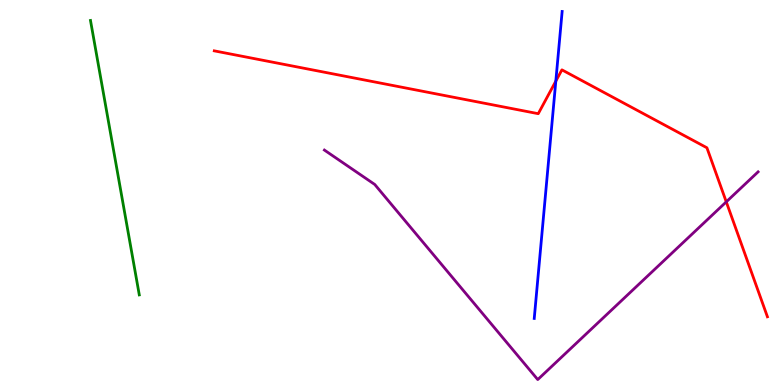[{'lines': ['blue', 'red'], 'intersections': [{'x': 7.17, 'y': 7.89}]}, {'lines': ['green', 'red'], 'intersections': []}, {'lines': ['purple', 'red'], 'intersections': [{'x': 9.37, 'y': 4.76}]}, {'lines': ['blue', 'green'], 'intersections': []}, {'lines': ['blue', 'purple'], 'intersections': []}, {'lines': ['green', 'purple'], 'intersections': []}]